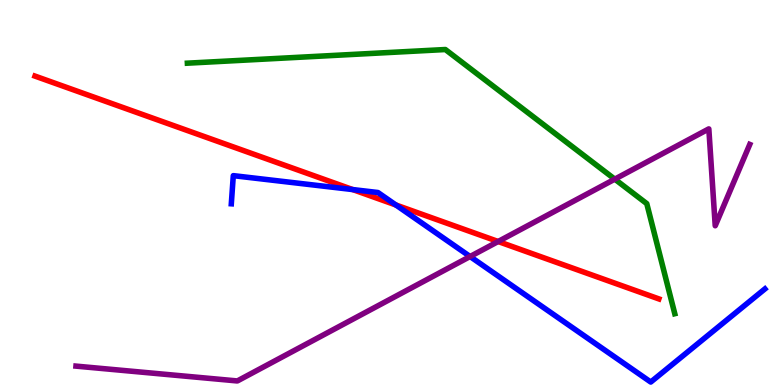[{'lines': ['blue', 'red'], 'intersections': [{'x': 4.55, 'y': 5.08}, {'x': 5.11, 'y': 4.68}]}, {'lines': ['green', 'red'], 'intersections': []}, {'lines': ['purple', 'red'], 'intersections': [{'x': 6.43, 'y': 3.73}]}, {'lines': ['blue', 'green'], 'intersections': []}, {'lines': ['blue', 'purple'], 'intersections': [{'x': 6.07, 'y': 3.34}]}, {'lines': ['green', 'purple'], 'intersections': [{'x': 7.93, 'y': 5.35}]}]